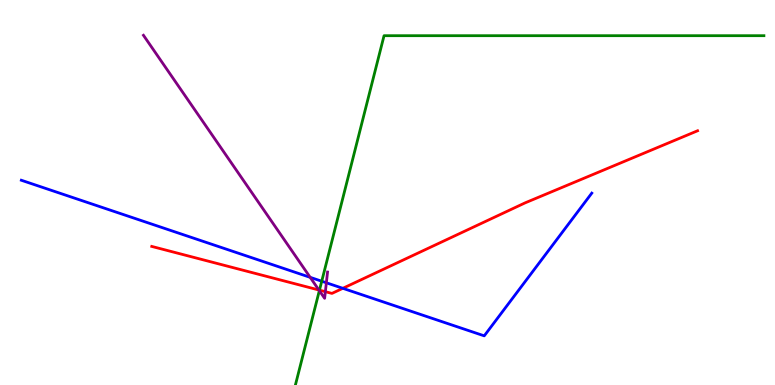[{'lines': ['blue', 'red'], 'intersections': [{'x': 4.42, 'y': 2.51}]}, {'lines': ['green', 'red'], 'intersections': [{'x': 4.12, 'y': 2.46}]}, {'lines': ['purple', 'red'], 'intersections': [{'x': 4.11, 'y': 2.47}, {'x': 4.2, 'y': 2.42}]}, {'lines': ['blue', 'green'], 'intersections': [{'x': 4.15, 'y': 2.7}]}, {'lines': ['blue', 'purple'], 'intersections': [{'x': 4.0, 'y': 2.8}, {'x': 4.21, 'y': 2.66}]}, {'lines': ['green', 'purple'], 'intersections': [{'x': 4.12, 'y': 2.45}]}]